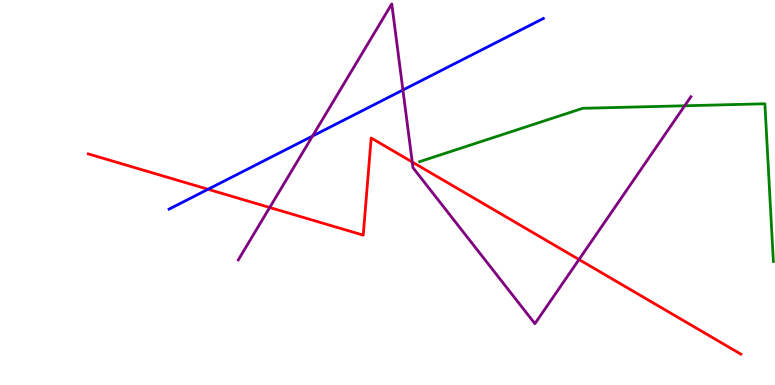[{'lines': ['blue', 'red'], 'intersections': [{'x': 2.68, 'y': 5.08}]}, {'lines': ['green', 'red'], 'intersections': []}, {'lines': ['purple', 'red'], 'intersections': [{'x': 3.48, 'y': 4.61}, {'x': 5.32, 'y': 5.79}, {'x': 7.47, 'y': 3.26}]}, {'lines': ['blue', 'green'], 'intersections': []}, {'lines': ['blue', 'purple'], 'intersections': [{'x': 4.03, 'y': 6.47}, {'x': 5.2, 'y': 7.66}]}, {'lines': ['green', 'purple'], 'intersections': [{'x': 8.83, 'y': 7.25}]}]